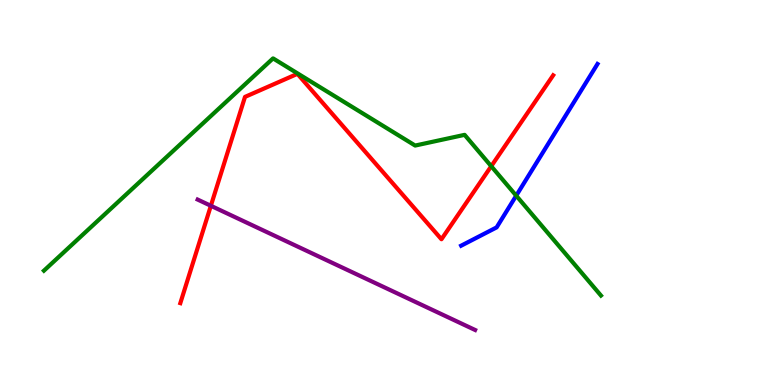[{'lines': ['blue', 'red'], 'intersections': []}, {'lines': ['green', 'red'], 'intersections': [{'x': 6.34, 'y': 5.68}]}, {'lines': ['purple', 'red'], 'intersections': [{'x': 2.72, 'y': 4.66}]}, {'lines': ['blue', 'green'], 'intersections': [{'x': 6.66, 'y': 4.92}]}, {'lines': ['blue', 'purple'], 'intersections': []}, {'lines': ['green', 'purple'], 'intersections': []}]